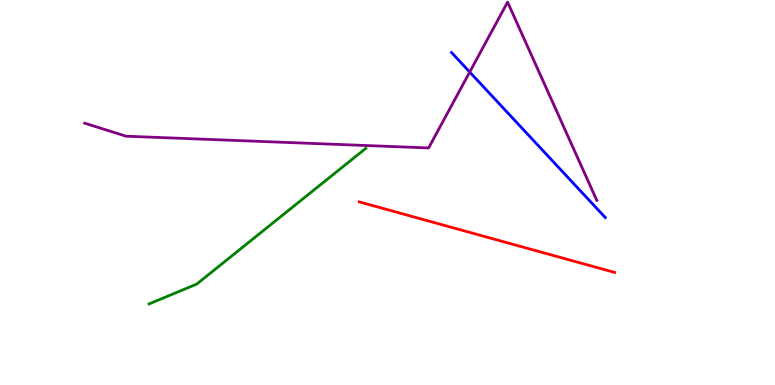[{'lines': ['blue', 'red'], 'intersections': []}, {'lines': ['green', 'red'], 'intersections': []}, {'lines': ['purple', 'red'], 'intersections': []}, {'lines': ['blue', 'green'], 'intersections': []}, {'lines': ['blue', 'purple'], 'intersections': [{'x': 6.06, 'y': 8.13}]}, {'lines': ['green', 'purple'], 'intersections': []}]